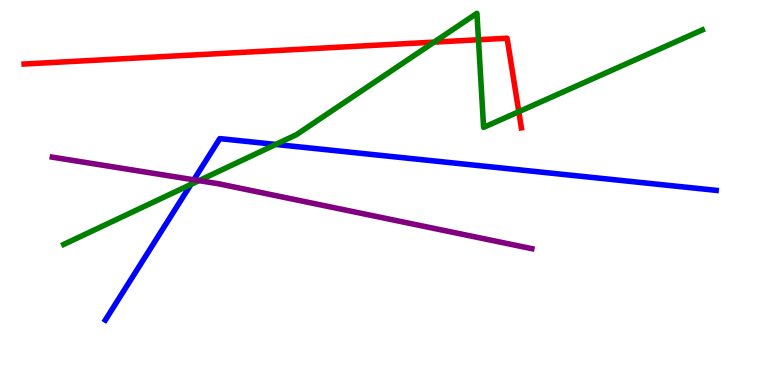[{'lines': ['blue', 'red'], 'intersections': []}, {'lines': ['green', 'red'], 'intersections': [{'x': 5.6, 'y': 8.91}, {'x': 6.17, 'y': 8.97}, {'x': 6.69, 'y': 7.1}]}, {'lines': ['purple', 'red'], 'intersections': []}, {'lines': ['blue', 'green'], 'intersections': [{'x': 2.46, 'y': 5.21}, {'x': 3.56, 'y': 6.25}]}, {'lines': ['blue', 'purple'], 'intersections': [{'x': 2.5, 'y': 5.33}]}, {'lines': ['green', 'purple'], 'intersections': [{'x': 2.57, 'y': 5.31}]}]